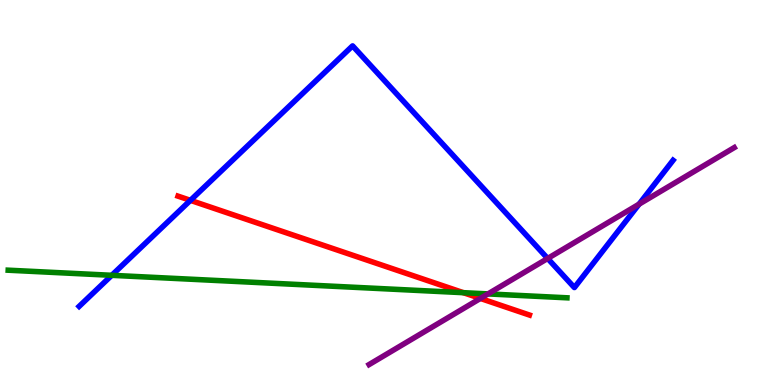[{'lines': ['blue', 'red'], 'intersections': [{'x': 2.46, 'y': 4.8}]}, {'lines': ['green', 'red'], 'intersections': [{'x': 5.98, 'y': 2.4}]}, {'lines': ['purple', 'red'], 'intersections': [{'x': 6.2, 'y': 2.25}]}, {'lines': ['blue', 'green'], 'intersections': [{'x': 1.44, 'y': 2.85}]}, {'lines': ['blue', 'purple'], 'intersections': [{'x': 7.07, 'y': 3.29}, {'x': 8.25, 'y': 4.7}]}, {'lines': ['green', 'purple'], 'intersections': [{'x': 6.3, 'y': 2.37}]}]